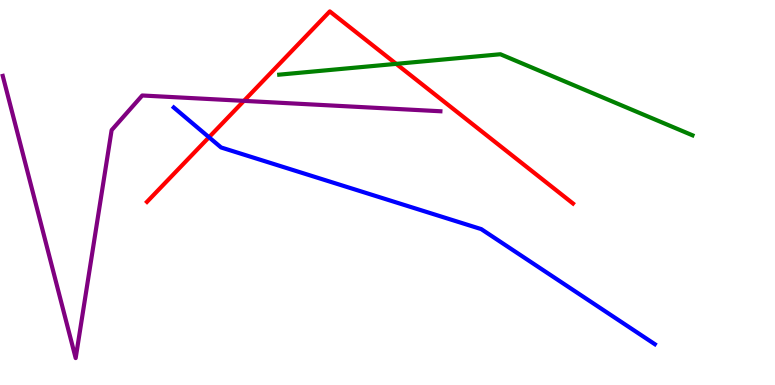[{'lines': ['blue', 'red'], 'intersections': [{'x': 2.7, 'y': 6.44}]}, {'lines': ['green', 'red'], 'intersections': [{'x': 5.11, 'y': 8.34}]}, {'lines': ['purple', 'red'], 'intersections': [{'x': 3.15, 'y': 7.38}]}, {'lines': ['blue', 'green'], 'intersections': []}, {'lines': ['blue', 'purple'], 'intersections': []}, {'lines': ['green', 'purple'], 'intersections': []}]